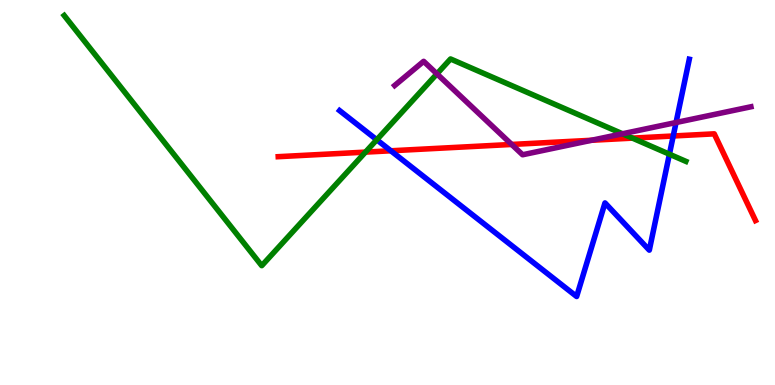[{'lines': ['blue', 'red'], 'intersections': [{'x': 5.04, 'y': 6.08}, {'x': 8.69, 'y': 6.47}]}, {'lines': ['green', 'red'], 'intersections': [{'x': 4.72, 'y': 6.05}, {'x': 8.16, 'y': 6.41}]}, {'lines': ['purple', 'red'], 'intersections': [{'x': 6.6, 'y': 6.25}, {'x': 7.63, 'y': 6.36}]}, {'lines': ['blue', 'green'], 'intersections': [{'x': 4.86, 'y': 6.37}, {'x': 8.64, 'y': 5.99}]}, {'lines': ['blue', 'purple'], 'intersections': [{'x': 8.72, 'y': 6.82}]}, {'lines': ['green', 'purple'], 'intersections': [{'x': 5.64, 'y': 8.08}, {'x': 8.03, 'y': 6.53}]}]